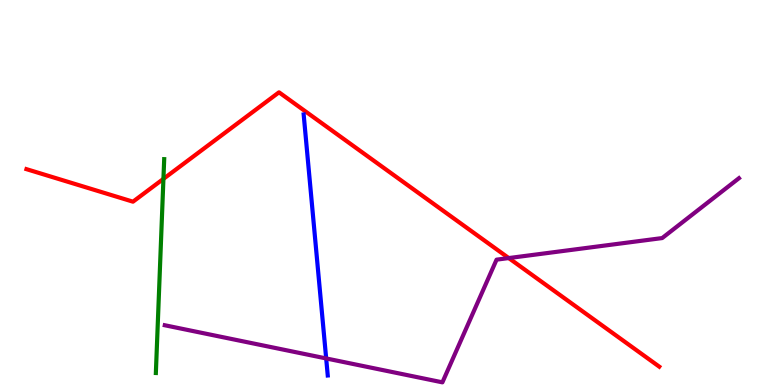[{'lines': ['blue', 'red'], 'intersections': []}, {'lines': ['green', 'red'], 'intersections': [{'x': 2.11, 'y': 5.35}]}, {'lines': ['purple', 'red'], 'intersections': [{'x': 6.56, 'y': 3.3}]}, {'lines': ['blue', 'green'], 'intersections': []}, {'lines': ['blue', 'purple'], 'intersections': [{'x': 4.21, 'y': 0.69}]}, {'lines': ['green', 'purple'], 'intersections': []}]